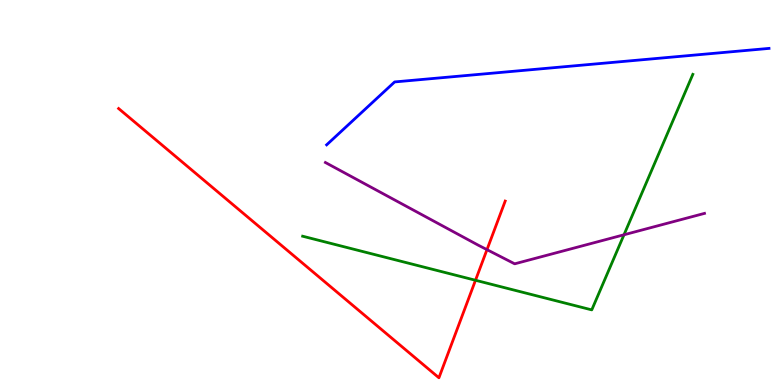[{'lines': ['blue', 'red'], 'intersections': []}, {'lines': ['green', 'red'], 'intersections': [{'x': 6.14, 'y': 2.72}]}, {'lines': ['purple', 'red'], 'intersections': [{'x': 6.28, 'y': 3.52}]}, {'lines': ['blue', 'green'], 'intersections': []}, {'lines': ['blue', 'purple'], 'intersections': []}, {'lines': ['green', 'purple'], 'intersections': [{'x': 8.05, 'y': 3.9}]}]